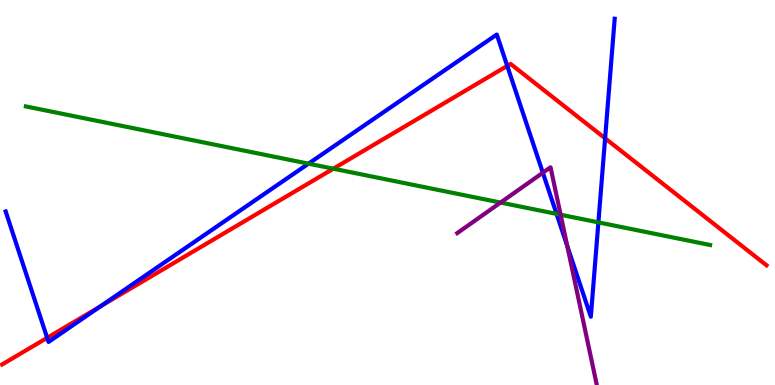[{'lines': ['blue', 'red'], 'intersections': [{'x': 0.609, 'y': 1.23}, {'x': 1.29, 'y': 2.04}, {'x': 6.55, 'y': 8.29}, {'x': 7.81, 'y': 6.41}]}, {'lines': ['green', 'red'], 'intersections': [{'x': 4.3, 'y': 5.62}]}, {'lines': ['purple', 'red'], 'intersections': []}, {'lines': ['blue', 'green'], 'intersections': [{'x': 3.98, 'y': 5.75}, {'x': 7.18, 'y': 4.44}, {'x': 7.72, 'y': 4.22}]}, {'lines': ['blue', 'purple'], 'intersections': [{'x': 7.0, 'y': 5.51}, {'x': 7.32, 'y': 3.61}]}, {'lines': ['green', 'purple'], 'intersections': [{'x': 6.46, 'y': 4.74}, {'x': 7.23, 'y': 4.42}]}]